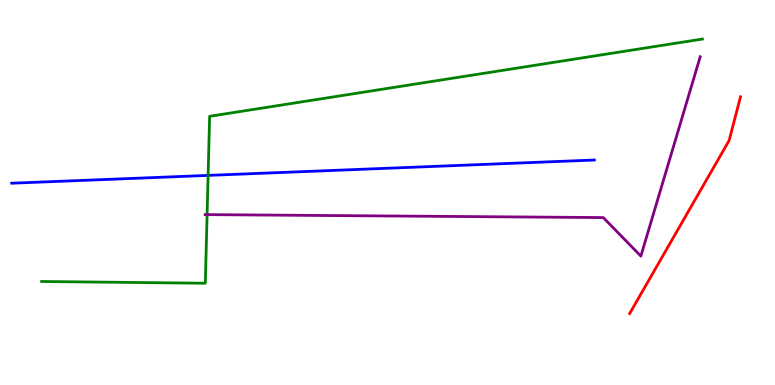[{'lines': ['blue', 'red'], 'intersections': []}, {'lines': ['green', 'red'], 'intersections': []}, {'lines': ['purple', 'red'], 'intersections': []}, {'lines': ['blue', 'green'], 'intersections': [{'x': 2.69, 'y': 5.44}]}, {'lines': ['blue', 'purple'], 'intersections': []}, {'lines': ['green', 'purple'], 'intersections': [{'x': 2.67, 'y': 4.43}]}]